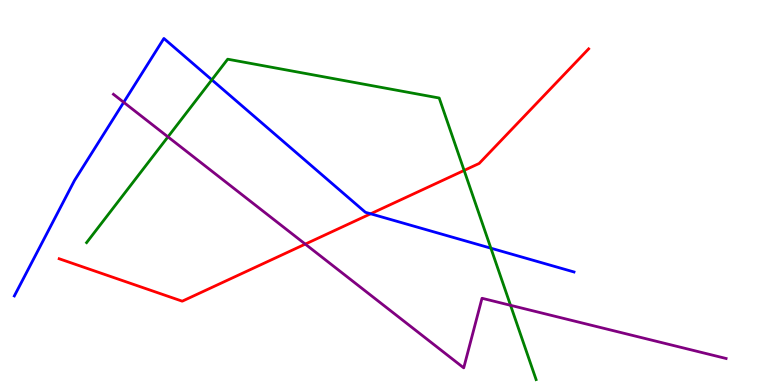[{'lines': ['blue', 'red'], 'intersections': [{'x': 4.78, 'y': 4.45}]}, {'lines': ['green', 'red'], 'intersections': [{'x': 5.99, 'y': 5.57}]}, {'lines': ['purple', 'red'], 'intersections': [{'x': 3.94, 'y': 3.66}]}, {'lines': ['blue', 'green'], 'intersections': [{'x': 2.73, 'y': 7.93}, {'x': 6.33, 'y': 3.55}]}, {'lines': ['blue', 'purple'], 'intersections': [{'x': 1.6, 'y': 7.34}]}, {'lines': ['green', 'purple'], 'intersections': [{'x': 2.17, 'y': 6.45}, {'x': 6.59, 'y': 2.07}]}]